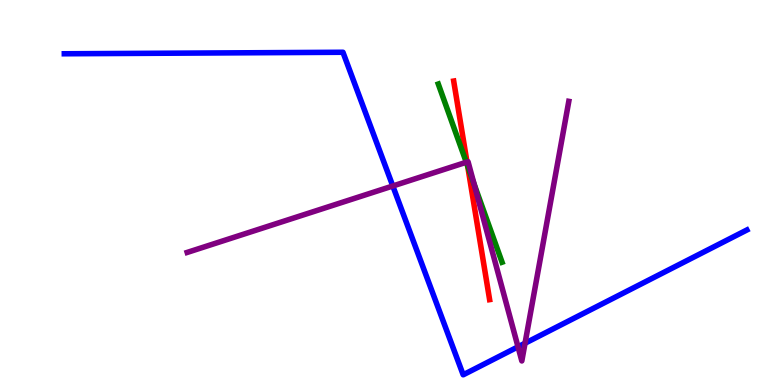[{'lines': ['blue', 'red'], 'intersections': []}, {'lines': ['green', 'red'], 'intersections': [{'x': 6.03, 'y': 5.68}]}, {'lines': ['purple', 'red'], 'intersections': [{'x': 6.03, 'y': 5.79}]}, {'lines': ['blue', 'green'], 'intersections': []}, {'lines': ['blue', 'purple'], 'intersections': [{'x': 5.07, 'y': 5.17}, {'x': 6.68, 'y': 0.992}, {'x': 6.77, 'y': 1.08}]}, {'lines': ['green', 'purple'], 'intersections': [{'x': 6.02, 'y': 5.79}, {'x': 6.12, 'y': 5.22}]}]